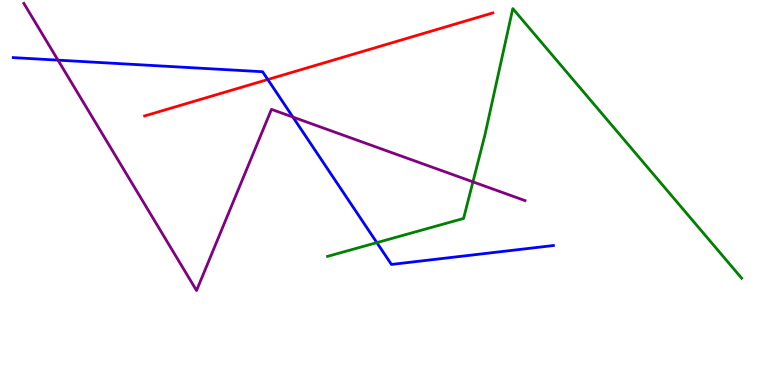[{'lines': ['blue', 'red'], 'intersections': [{'x': 3.46, 'y': 7.93}]}, {'lines': ['green', 'red'], 'intersections': []}, {'lines': ['purple', 'red'], 'intersections': []}, {'lines': ['blue', 'green'], 'intersections': [{'x': 4.86, 'y': 3.7}]}, {'lines': ['blue', 'purple'], 'intersections': [{'x': 0.748, 'y': 8.44}, {'x': 3.78, 'y': 6.96}]}, {'lines': ['green', 'purple'], 'intersections': [{'x': 6.1, 'y': 5.28}]}]